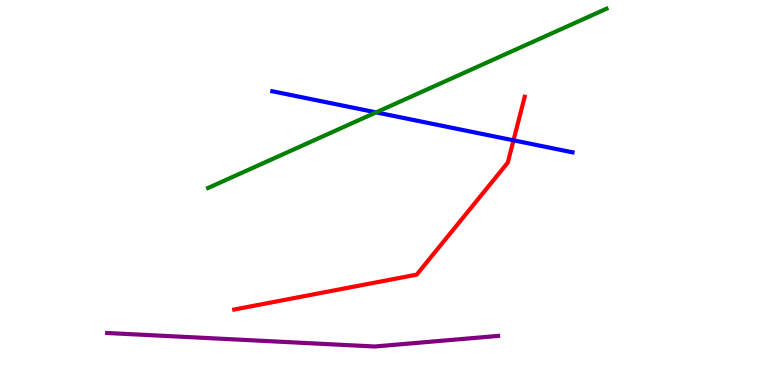[{'lines': ['blue', 'red'], 'intersections': [{'x': 6.63, 'y': 6.36}]}, {'lines': ['green', 'red'], 'intersections': []}, {'lines': ['purple', 'red'], 'intersections': []}, {'lines': ['blue', 'green'], 'intersections': [{'x': 4.85, 'y': 7.08}]}, {'lines': ['blue', 'purple'], 'intersections': []}, {'lines': ['green', 'purple'], 'intersections': []}]